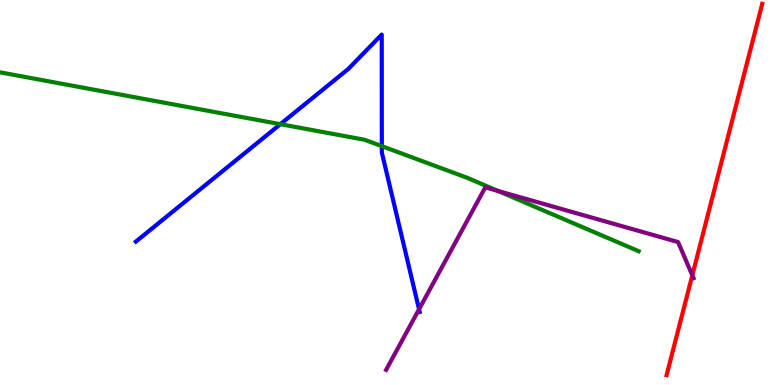[{'lines': ['blue', 'red'], 'intersections': []}, {'lines': ['green', 'red'], 'intersections': []}, {'lines': ['purple', 'red'], 'intersections': [{'x': 8.93, 'y': 2.85}]}, {'lines': ['blue', 'green'], 'intersections': [{'x': 3.62, 'y': 6.77}, {'x': 4.93, 'y': 6.2}]}, {'lines': ['blue', 'purple'], 'intersections': [{'x': 5.41, 'y': 1.97}]}, {'lines': ['green', 'purple'], 'intersections': [{'x': 6.42, 'y': 5.04}]}]